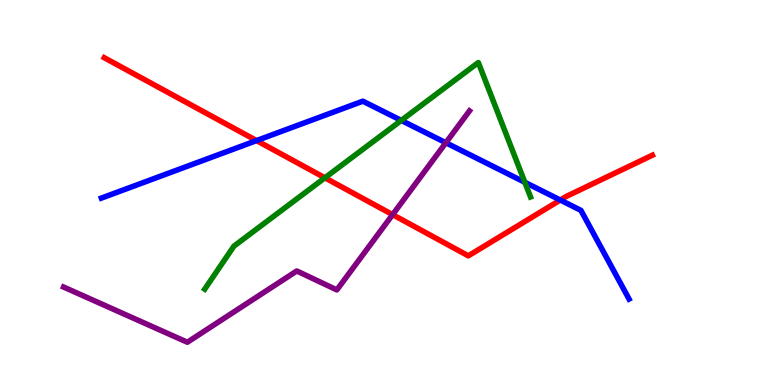[{'lines': ['blue', 'red'], 'intersections': [{'x': 3.31, 'y': 6.35}, {'x': 7.23, 'y': 4.8}]}, {'lines': ['green', 'red'], 'intersections': [{'x': 4.19, 'y': 5.38}]}, {'lines': ['purple', 'red'], 'intersections': [{'x': 5.07, 'y': 4.42}]}, {'lines': ['blue', 'green'], 'intersections': [{'x': 5.18, 'y': 6.87}, {'x': 6.77, 'y': 5.27}]}, {'lines': ['blue', 'purple'], 'intersections': [{'x': 5.75, 'y': 6.29}]}, {'lines': ['green', 'purple'], 'intersections': []}]